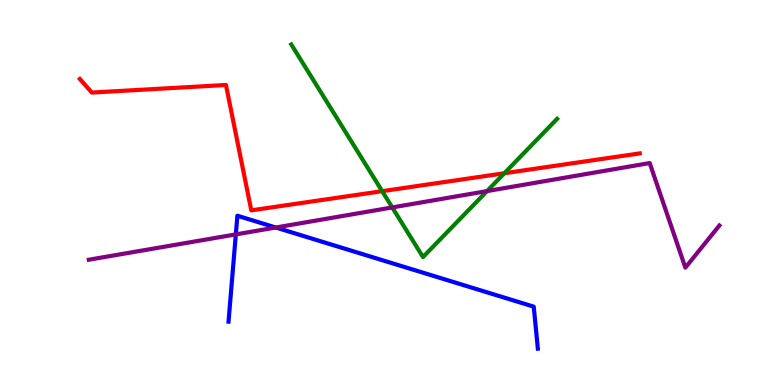[{'lines': ['blue', 'red'], 'intersections': []}, {'lines': ['green', 'red'], 'intersections': [{'x': 4.93, 'y': 5.03}, {'x': 6.51, 'y': 5.5}]}, {'lines': ['purple', 'red'], 'intersections': []}, {'lines': ['blue', 'green'], 'intersections': []}, {'lines': ['blue', 'purple'], 'intersections': [{'x': 3.04, 'y': 3.91}, {'x': 3.56, 'y': 4.09}]}, {'lines': ['green', 'purple'], 'intersections': [{'x': 5.06, 'y': 4.61}, {'x': 6.28, 'y': 5.04}]}]